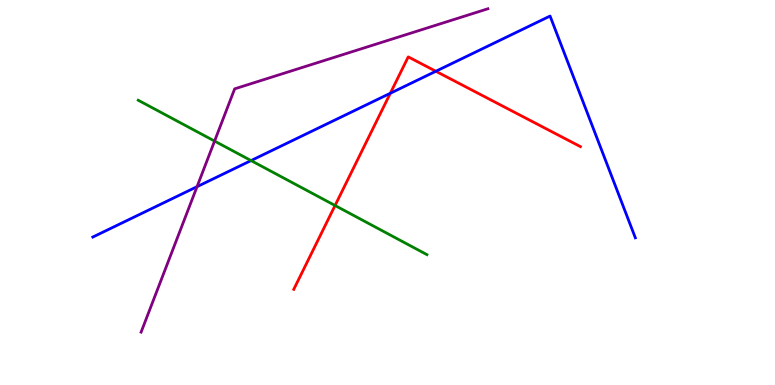[{'lines': ['blue', 'red'], 'intersections': [{'x': 5.04, 'y': 7.58}, {'x': 5.62, 'y': 8.15}]}, {'lines': ['green', 'red'], 'intersections': [{'x': 4.32, 'y': 4.66}]}, {'lines': ['purple', 'red'], 'intersections': []}, {'lines': ['blue', 'green'], 'intersections': [{'x': 3.24, 'y': 5.83}]}, {'lines': ['blue', 'purple'], 'intersections': [{'x': 2.54, 'y': 5.15}]}, {'lines': ['green', 'purple'], 'intersections': [{'x': 2.77, 'y': 6.34}]}]